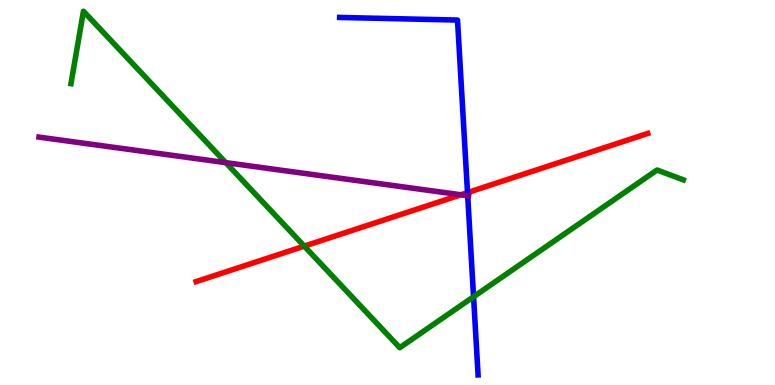[{'lines': ['blue', 'red'], 'intersections': [{'x': 6.03, 'y': 5.0}]}, {'lines': ['green', 'red'], 'intersections': [{'x': 3.93, 'y': 3.61}]}, {'lines': ['purple', 'red'], 'intersections': [{'x': 5.95, 'y': 4.94}]}, {'lines': ['blue', 'green'], 'intersections': [{'x': 6.11, 'y': 2.29}]}, {'lines': ['blue', 'purple'], 'intersections': [{'x': 6.03, 'y': 4.92}]}, {'lines': ['green', 'purple'], 'intersections': [{'x': 2.91, 'y': 5.78}]}]